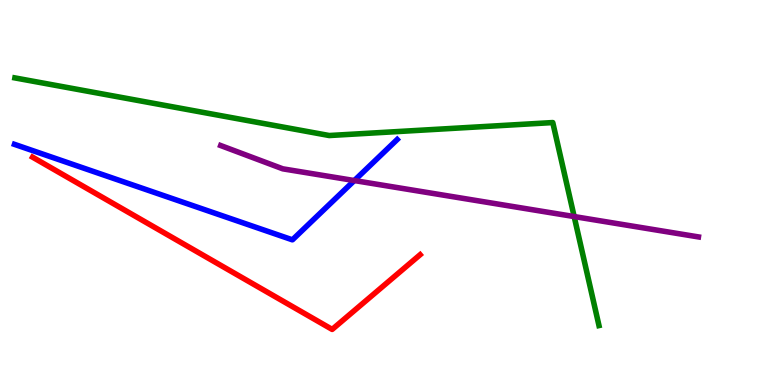[{'lines': ['blue', 'red'], 'intersections': []}, {'lines': ['green', 'red'], 'intersections': []}, {'lines': ['purple', 'red'], 'intersections': []}, {'lines': ['blue', 'green'], 'intersections': []}, {'lines': ['blue', 'purple'], 'intersections': [{'x': 4.57, 'y': 5.31}]}, {'lines': ['green', 'purple'], 'intersections': [{'x': 7.41, 'y': 4.38}]}]